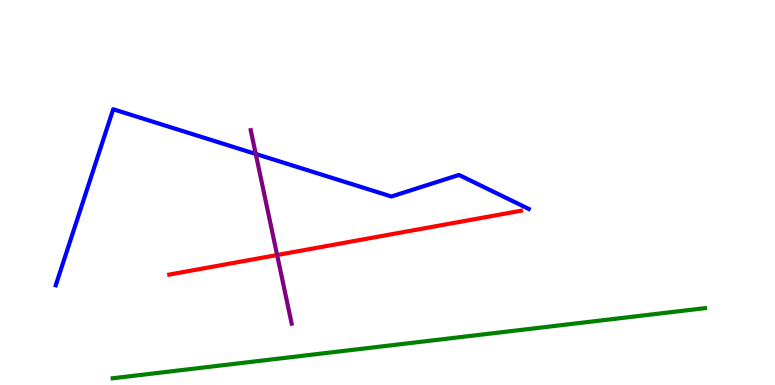[{'lines': ['blue', 'red'], 'intersections': []}, {'lines': ['green', 'red'], 'intersections': []}, {'lines': ['purple', 'red'], 'intersections': [{'x': 3.58, 'y': 3.38}]}, {'lines': ['blue', 'green'], 'intersections': []}, {'lines': ['blue', 'purple'], 'intersections': [{'x': 3.3, 'y': 6.0}]}, {'lines': ['green', 'purple'], 'intersections': []}]